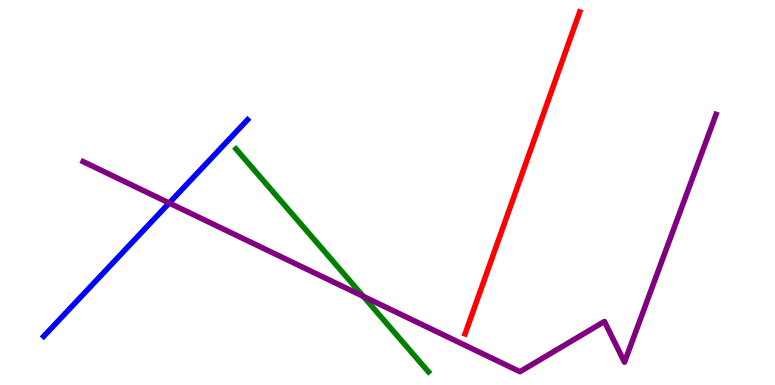[{'lines': ['blue', 'red'], 'intersections': []}, {'lines': ['green', 'red'], 'intersections': []}, {'lines': ['purple', 'red'], 'intersections': []}, {'lines': ['blue', 'green'], 'intersections': []}, {'lines': ['blue', 'purple'], 'intersections': [{'x': 2.18, 'y': 4.73}]}, {'lines': ['green', 'purple'], 'intersections': [{'x': 4.69, 'y': 2.3}]}]